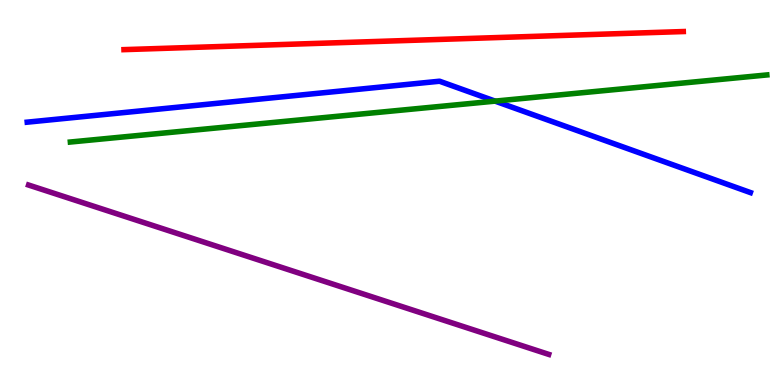[{'lines': ['blue', 'red'], 'intersections': []}, {'lines': ['green', 'red'], 'intersections': []}, {'lines': ['purple', 'red'], 'intersections': []}, {'lines': ['blue', 'green'], 'intersections': [{'x': 6.39, 'y': 7.37}]}, {'lines': ['blue', 'purple'], 'intersections': []}, {'lines': ['green', 'purple'], 'intersections': []}]